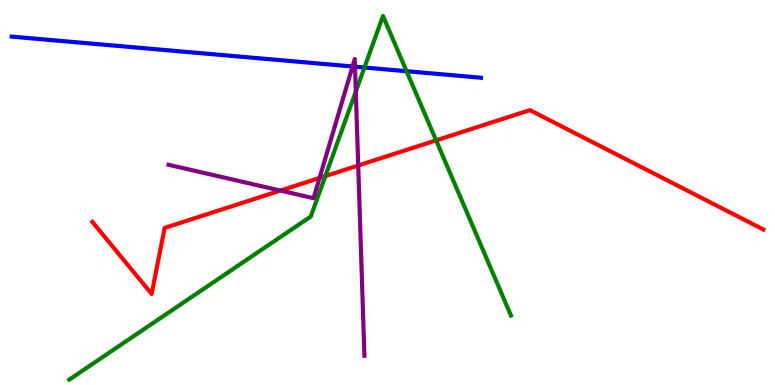[{'lines': ['blue', 'red'], 'intersections': []}, {'lines': ['green', 'red'], 'intersections': [{'x': 4.2, 'y': 5.43}, {'x': 5.63, 'y': 6.35}]}, {'lines': ['purple', 'red'], 'intersections': [{'x': 3.62, 'y': 5.05}, {'x': 4.12, 'y': 5.38}, {'x': 4.62, 'y': 5.7}]}, {'lines': ['blue', 'green'], 'intersections': [{'x': 4.7, 'y': 8.25}, {'x': 5.25, 'y': 8.15}]}, {'lines': ['blue', 'purple'], 'intersections': [{'x': 4.55, 'y': 8.27}, {'x': 4.58, 'y': 8.27}]}, {'lines': ['green', 'purple'], 'intersections': [{'x': 4.59, 'y': 7.62}]}]